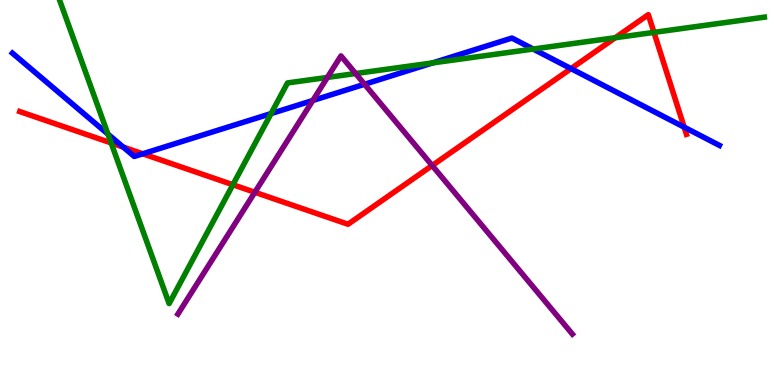[{'lines': ['blue', 'red'], 'intersections': [{'x': 1.59, 'y': 6.18}, {'x': 1.84, 'y': 6.01}, {'x': 7.37, 'y': 8.22}, {'x': 8.83, 'y': 6.7}]}, {'lines': ['green', 'red'], 'intersections': [{'x': 1.43, 'y': 6.29}, {'x': 3.01, 'y': 5.2}, {'x': 7.94, 'y': 9.02}, {'x': 8.44, 'y': 9.16}]}, {'lines': ['purple', 'red'], 'intersections': [{'x': 3.29, 'y': 5.01}, {'x': 5.58, 'y': 5.7}]}, {'lines': ['blue', 'green'], 'intersections': [{'x': 1.39, 'y': 6.52}, {'x': 3.5, 'y': 7.05}, {'x': 5.58, 'y': 8.37}, {'x': 6.88, 'y': 8.73}]}, {'lines': ['blue', 'purple'], 'intersections': [{'x': 4.04, 'y': 7.39}, {'x': 4.7, 'y': 7.81}]}, {'lines': ['green', 'purple'], 'intersections': [{'x': 4.22, 'y': 7.99}, {'x': 4.59, 'y': 8.09}]}]